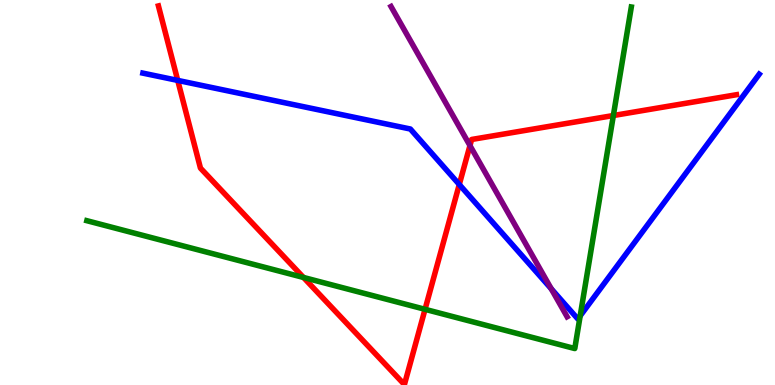[{'lines': ['blue', 'red'], 'intersections': [{'x': 2.29, 'y': 7.91}, {'x': 5.93, 'y': 5.21}]}, {'lines': ['green', 'red'], 'intersections': [{'x': 3.92, 'y': 2.79}, {'x': 5.48, 'y': 1.97}, {'x': 7.91, 'y': 7.0}]}, {'lines': ['purple', 'red'], 'intersections': [{'x': 6.06, 'y': 6.22}]}, {'lines': ['blue', 'green'], 'intersections': [{'x': 7.49, 'y': 1.8}]}, {'lines': ['blue', 'purple'], 'intersections': [{'x': 7.11, 'y': 2.5}]}, {'lines': ['green', 'purple'], 'intersections': []}]